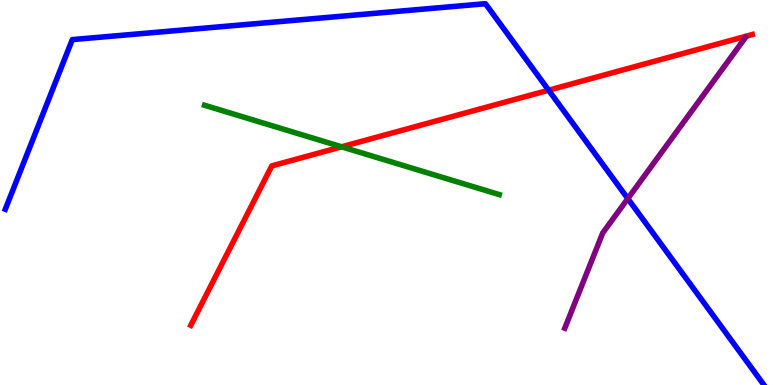[{'lines': ['blue', 'red'], 'intersections': [{'x': 7.08, 'y': 7.66}]}, {'lines': ['green', 'red'], 'intersections': [{'x': 4.41, 'y': 6.19}]}, {'lines': ['purple', 'red'], 'intersections': []}, {'lines': ['blue', 'green'], 'intersections': []}, {'lines': ['blue', 'purple'], 'intersections': [{'x': 8.1, 'y': 4.84}]}, {'lines': ['green', 'purple'], 'intersections': []}]